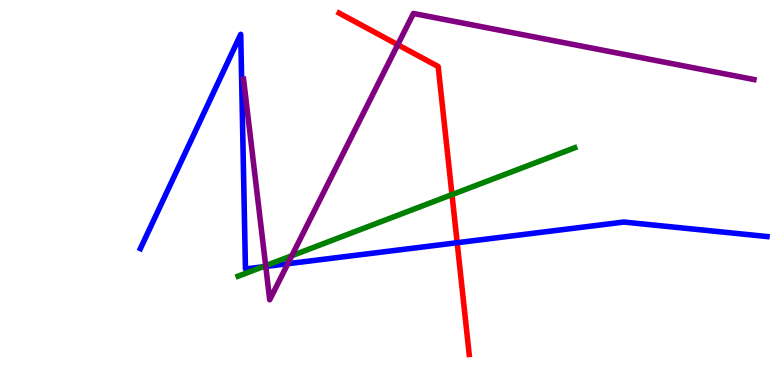[{'lines': ['blue', 'red'], 'intersections': [{'x': 5.9, 'y': 3.7}]}, {'lines': ['green', 'red'], 'intersections': [{'x': 5.83, 'y': 4.95}]}, {'lines': ['purple', 'red'], 'intersections': [{'x': 5.13, 'y': 8.84}]}, {'lines': ['blue', 'green'], 'intersections': [{'x': 3.39, 'y': 3.07}]}, {'lines': ['blue', 'purple'], 'intersections': [{'x': 3.43, 'y': 3.08}, {'x': 3.71, 'y': 3.15}]}, {'lines': ['green', 'purple'], 'intersections': [{'x': 3.43, 'y': 3.1}, {'x': 3.77, 'y': 3.36}]}]